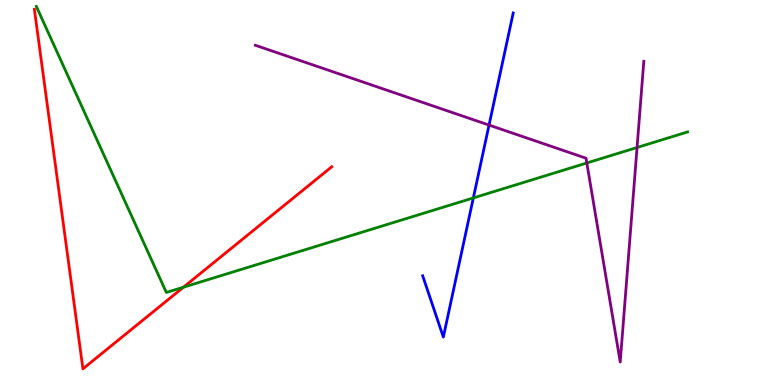[{'lines': ['blue', 'red'], 'intersections': []}, {'lines': ['green', 'red'], 'intersections': [{'x': 2.37, 'y': 2.54}]}, {'lines': ['purple', 'red'], 'intersections': []}, {'lines': ['blue', 'green'], 'intersections': [{'x': 6.11, 'y': 4.86}]}, {'lines': ['blue', 'purple'], 'intersections': [{'x': 6.31, 'y': 6.75}]}, {'lines': ['green', 'purple'], 'intersections': [{'x': 7.57, 'y': 5.77}, {'x': 8.22, 'y': 6.17}]}]